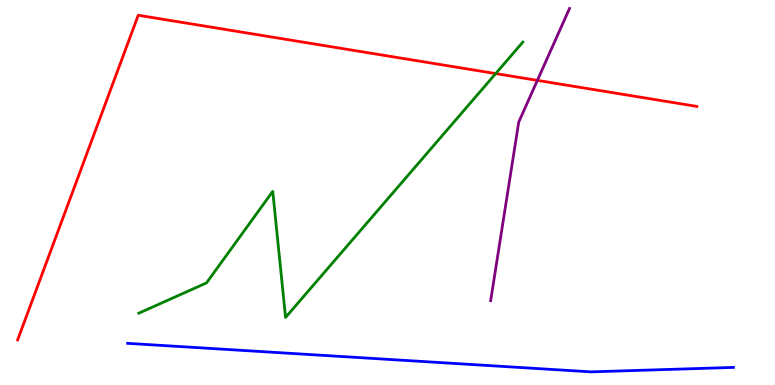[{'lines': ['blue', 'red'], 'intersections': []}, {'lines': ['green', 'red'], 'intersections': [{'x': 6.4, 'y': 8.09}]}, {'lines': ['purple', 'red'], 'intersections': [{'x': 6.93, 'y': 7.91}]}, {'lines': ['blue', 'green'], 'intersections': []}, {'lines': ['blue', 'purple'], 'intersections': []}, {'lines': ['green', 'purple'], 'intersections': []}]